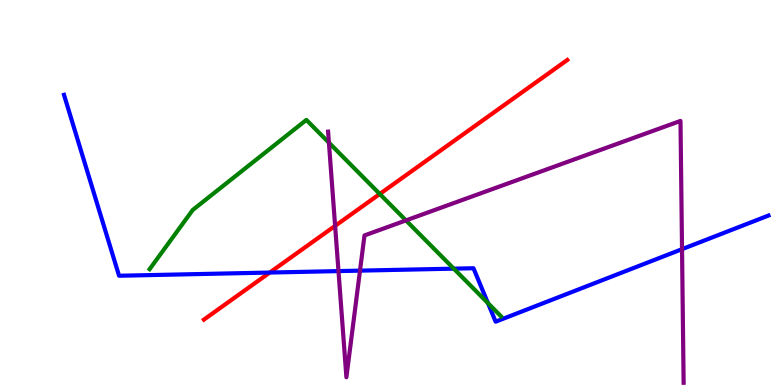[{'lines': ['blue', 'red'], 'intersections': [{'x': 3.48, 'y': 2.92}]}, {'lines': ['green', 'red'], 'intersections': [{'x': 4.9, 'y': 4.96}]}, {'lines': ['purple', 'red'], 'intersections': [{'x': 4.32, 'y': 4.13}]}, {'lines': ['blue', 'green'], 'intersections': [{'x': 5.86, 'y': 3.02}, {'x': 6.3, 'y': 2.13}]}, {'lines': ['blue', 'purple'], 'intersections': [{'x': 4.37, 'y': 2.96}, {'x': 4.65, 'y': 2.97}, {'x': 8.8, 'y': 3.53}]}, {'lines': ['green', 'purple'], 'intersections': [{'x': 4.24, 'y': 6.29}, {'x': 5.24, 'y': 4.28}]}]